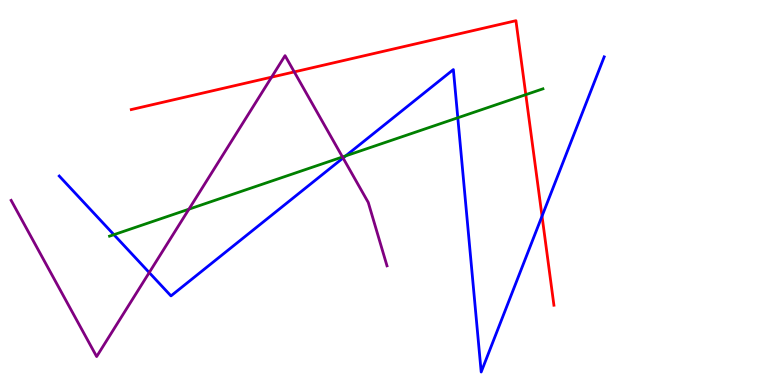[{'lines': ['blue', 'red'], 'intersections': [{'x': 6.99, 'y': 4.39}]}, {'lines': ['green', 'red'], 'intersections': [{'x': 6.78, 'y': 7.54}]}, {'lines': ['purple', 'red'], 'intersections': [{'x': 3.5, 'y': 8.0}, {'x': 3.8, 'y': 8.13}]}, {'lines': ['blue', 'green'], 'intersections': [{'x': 1.47, 'y': 3.9}, {'x': 4.46, 'y': 5.95}, {'x': 5.91, 'y': 6.94}]}, {'lines': ['blue', 'purple'], 'intersections': [{'x': 1.93, 'y': 2.92}, {'x': 4.43, 'y': 5.9}]}, {'lines': ['green', 'purple'], 'intersections': [{'x': 2.44, 'y': 4.57}, {'x': 4.42, 'y': 5.92}]}]